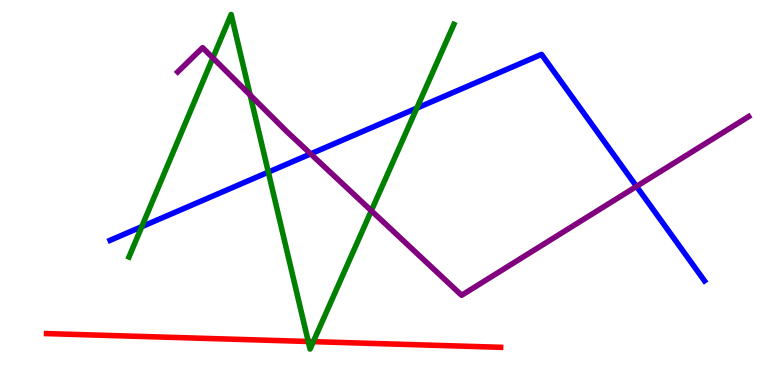[{'lines': ['blue', 'red'], 'intersections': []}, {'lines': ['green', 'red'], 'intersections': [{'x': 3.98, 'y': 1.13}, {'x': 4.04, 'y': 1.13}]}, {'lines': ['purple', 'red'], 'intersections': []}, {'lines': ['blue', 'green'], 'intersections': [{'x': 1.83, 'y': 4.11}, {'x': 3.46, 'y': 5.53}, {'x': 5.38, 'y': 7.19}]}, {'lines': ['blue', 'purple'], 'intersections': [{'x': 4.01, 'y': 6.0}, {'x': 8.21, 'y': 5.16}]}, {'lines': ['green', 'purple'], 'intersections': [{'x': 2.75, 'y': 8.5}, {'x': 3.23, 'y': 7.53}, {'x': 4.79, 'y': 4.53}]}]